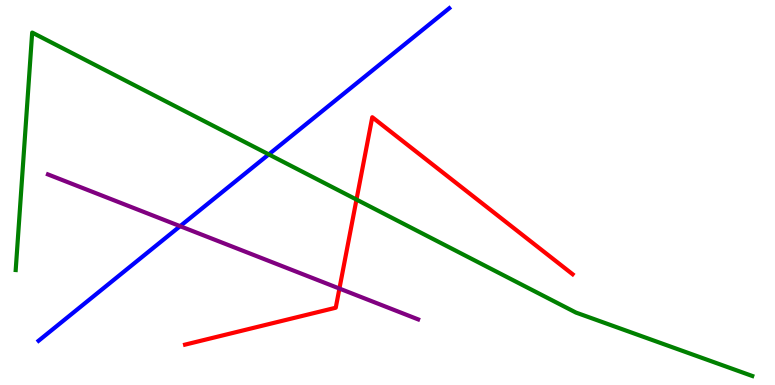[{'lines': ['blue', 'red'], 'intersections': []}, {'lines': ['green', 'red'], 'intersections': [{'x': 4.6, 'y': 4.82}]}, {'lines': ['purple', 'red'], 'intersections': [{'x': 4.38, 'y': 2.51}]}, {'lines': ['blue', 'green'], 'intersections': [{'x': 3.47, 'y': 5.99}]}, {'lines': ['blue', 'purple'], 'intersections': [{'x': 2.32, 'y': 4.13}]}, {'lines': ['green', 'purple'], 'intersections': []}]